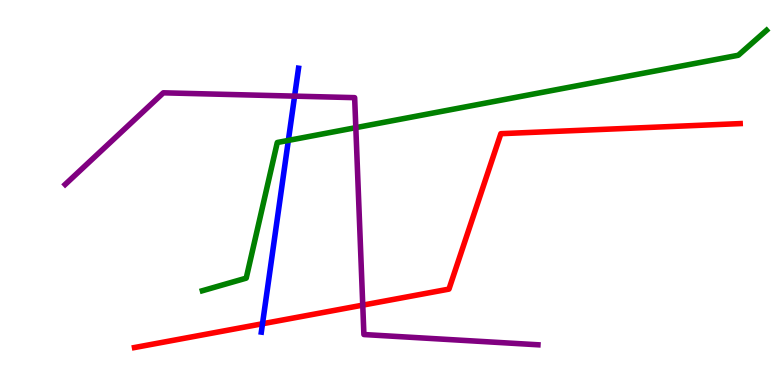[{'lines': ['blue', 'red'], 'intersections': [{'x': 3.39, 'y': 1.59}]}, {'lines': ['green', 'red'], 'intersections': []}, {'lines': ['purple', 'red'], 'intersections': [{'x': 4.68, 'y': 2.07}]}, {'lines': ['blue', 'green'], 'intersections': [{'x': 3.72, 'y': 6.35}]}, {'lines': ['blue', 'purple'], 'intersections': [{'x': 3.8, 'y': 7.5}]}, {'lines': ['green', 'purple'], 'intersections': [{'x': 4.59, 'y': 6.68}]}]